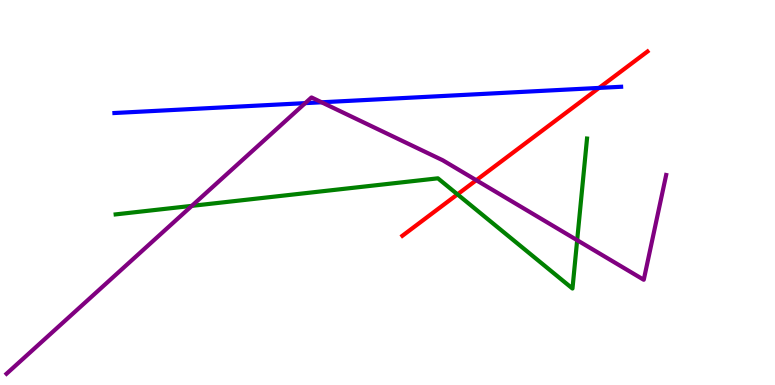[{'lines': ['blue', 'red'], 'intersections': [{'x': 7.73, 'y': 7.72}]}, {'lines': ['green', 'red'], 'intersections': [{'x': 5.9, 'y': 4.95}]}, {'lines': ['purple', 'red'], 'intersections': [{'x': 6.15, 'y': 5.32}]}, {'lines': ['blue', 'green'], 'intersections': []}, {'lines': ['blue', 'purple'], 'intersections': [{'x': 3.94, 'y': 7.32}, {'x': 4.15, 'y': 7.34}]}, {'lines': ['green', 'purple'], 'intersections': [{'x': 2.48, 'y': 4.65}, {'x': 7.45, 'y': 3.76}]}]